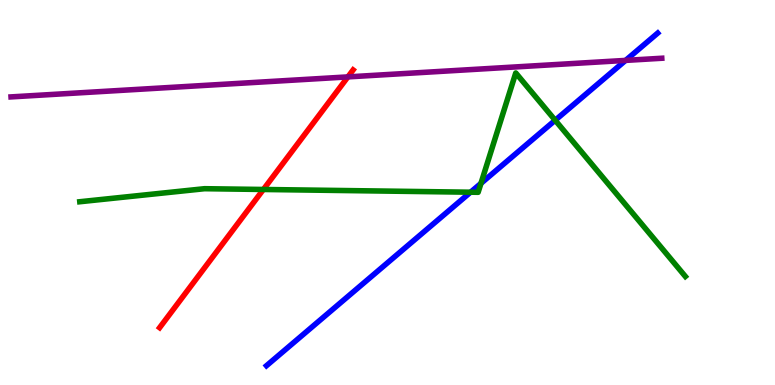[{'lines': ['blue', 'red'], 'intersections': []}, {'lines': ['green', 'red'], 'intersections': [{'x': 3.4, 'y': 5.08}]}, {'lines': ['purple', 'red'], 'intersections': [{'x': 4.49, 'y': 8.0}]}, {'lines': ['blue', 'green'], 'intersections': [{'x': 6.07, 'y': 5.01}, {'x': 6.21, 'y': 5.24}, {'x': 7.16, 'y': 6.88}]}, {'lines': ['blue', 'purple'], 'intersections': [{'x': 8.07, 'y': 8.43}]}, {'lines': ['green', 'purple'], 'intersections': []}]